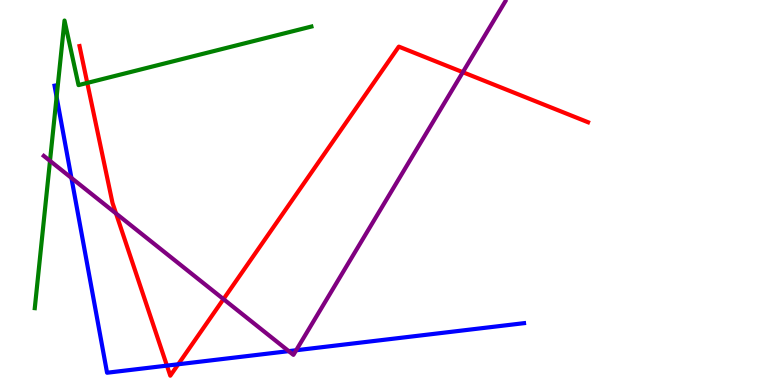[{'lines': ['blue', 'red'], 'intersections': [{'x': 2.15, 'y': 0.503}, {'x': 2.3, 'y': 0.538}]}, {'lines': ['green', 'red'], 'intersections': [{'x': 1.13, 'y': 7.85}]}, {'lines': ['purple', 'red'], 'intersections': [{'x': 1.5, 'y': 4.46}, {'x': 2.88, 'y': 2.23}, {'x': 5.97, 'y': 8.12}]}, {'lines': ['blue', 'green'], 'intersections': [{'x': 0.73, 'y': 7.48}]}, {'lines': ['blue', 'purple'], 'intersections': [{'x': 0.922, 'y': 5.38}, {'x': 3.73, 'y': 0.88}, {'x': 3.82, 'y': 0.903}]}, {'lines': ['green', 'purple'], 'intersections': [{'x': 0.645, 'y': 5.82}]}]